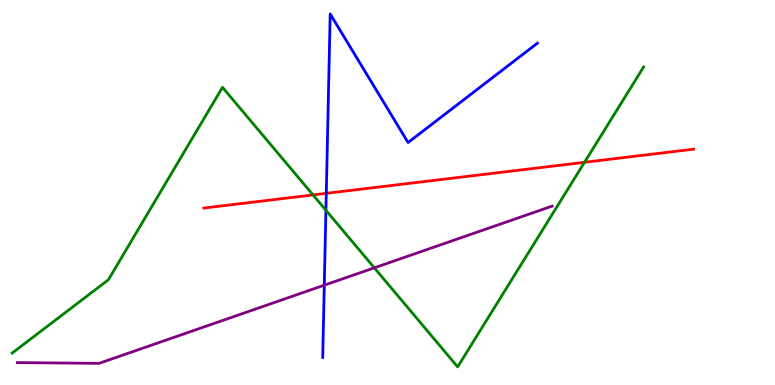[{'lines': ['blue', 'red'], 'intersections': [{'x': 4.21, 'y': 4.98}]}, {'lines': ['green', 'red'], 'intersections': [{'x': 4.04, 'y': 4.94}, {'x': 7.54, 'y': 5.78}]}, {'lines': ['purple', 'red'], 'intersections': []}, {'lines': ['blue', 'green'], 'intersections': [{'x': 4.21, 'y': 4.54}]}, {'lines': ['blue', 'purple'], 'intersections': [{'x': 4.18, 'y': 2.59}]}, {'lines': ['green', 'purple'], 'intersections': [{'x': 4.83, 'y': 3.04}]}]